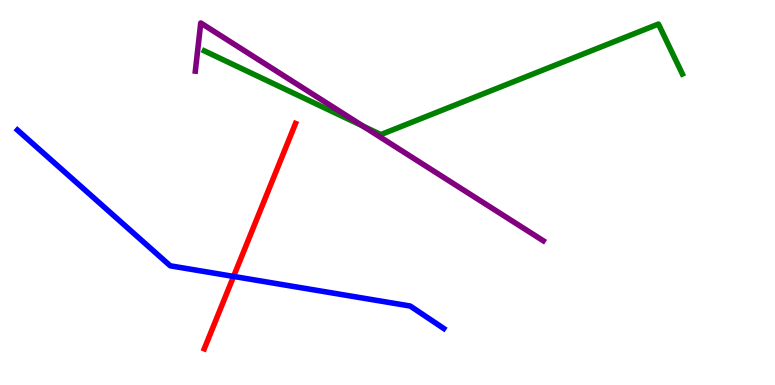[{'lines': ['blue', 'red'], 'intersections': [{'x': 3.01, 'y': 2.82}]}, {'lines': ['green', 'red'], 'intersections': []}, {'lines': ['purple', 'red'], 'intersections': []}, {'lines': ['blue', 'green'], 'intersections': []}, {'lines': ['blue', 'purple'], 'intersections': []}, {'lines': ['green', 'purple'], 'intersections': [{'x': 4.68, 'y': 6.73}]}]